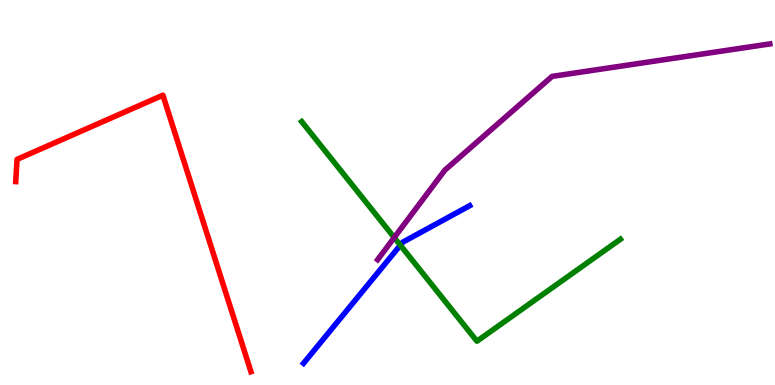[{'lines': ['blue', 'red'], 'intersections': []}, {'lines': ['green', 'red'], 'intersections': []}, {'lines': ['purple', 'red'], 'intersections': []}, {'lines': ['blue', 'green'], 'intersections': [{'x': 5.17, 'y': 3.63}]}, {'lines': ['blue', 'purple'], 'intersections': []}, {'lines': ['green', 'purple'], 'intersections': [{'x': 5.09, 'y': 3.83}]}]